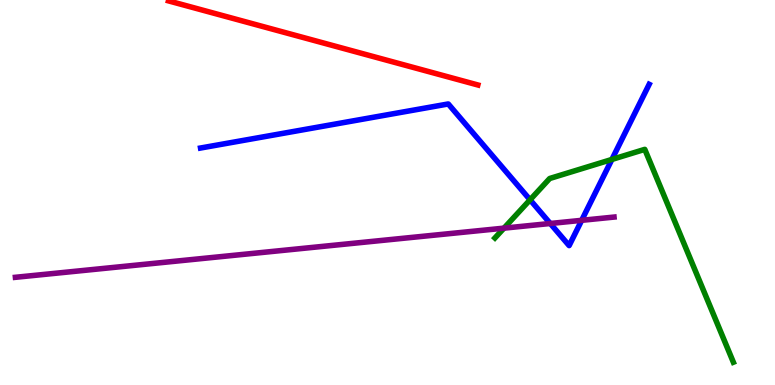[{'lines': ['blue', 'red'], 'intersections': []}, {'lines': ['green', 'red'], 'intersections': []}, {'lines': ['purple', 'red'], 'intersections': []}, {'lines': ['blue', 'green'], 'intersections': [{'x': 6.84, 'y': 4.81}, {'x': 7.9, 'y': 5.86}]}, {'lines': ['blue', 'purple'], 'intersections': [{'x': 7.1, 'y': 4.2}, {'x': 7.51, 'y': 4.28}]}, {'lines': ['green', 'purple'], 'intersections': [{'x': 6.5, 'y': 4.07}]}]